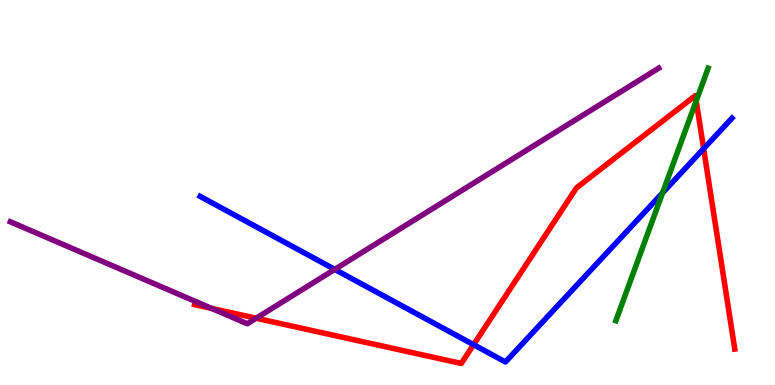[{'lines': ['blue', 'red'], 'intersections': [{'x': 6.11, 'y': 1.05}, {'x': 9.08, 'y': 6.14}]}, {'lines': ['green', 'red'], 'intersections': [{'x': 8.98, 'y': 7.38}]}, {'lines': ['purple', 'red'], 'intersections': [{'x': 2.73, 'y': 1.99}, {'x': 3.31, 'y': 1.73}]}, {'lines': ['blue', 'green'], 'intersections': [{'x': 8.55, 'y': 4.99}]}, {'lines': ['blue', 'purple'], 'intersections': [{'x': 4.32, 'y': 3.0}]}, {'lines': ['green', 'purple'], 'intersections': []}]